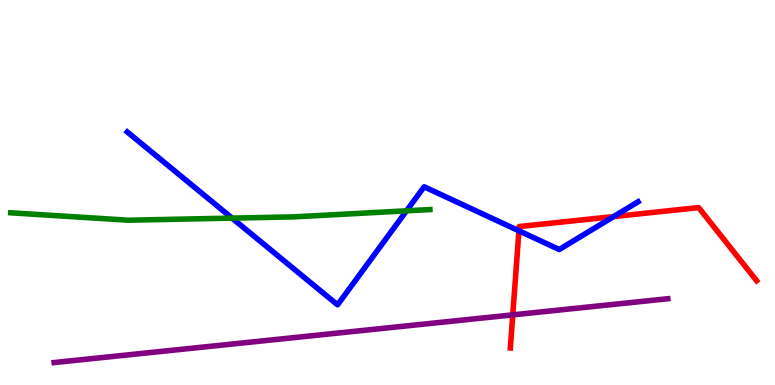[{'lines': ['blue', 'red'], 'intersections': [{'x': 6.7, 'y': 4.0}, {'x': 7.92, 'y': 4.37}]}, {'lines': ['green', 'red'], 'intersections': []}, {'lines': ['purple', 'red'], 'intersections': [{'x': 6.62, 'y': 1.82}]}, {'lines': ['blue', 'green'], 'intersections': [{'x': 2.99, 'y': 4.33}, {'x': 5.25, 'y': 4.52}]}, {'lines': ['blue', 'purple'], 'intersections': []}, {'lines': ['green', 'purple'], 'intersections': []}]